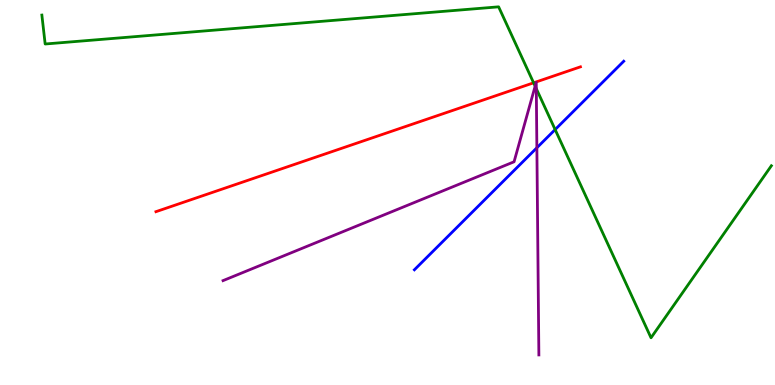[{'lines': ['blue', 'red'], 'intersections': []}, {'lines': ['green', 'red'], 'intersections': [{'x': 6.89, 'y': 7.85}]}, {'lines': ['purple', 'red'], 'intersections': []}, {'lines': ['blue', 'green'], 'intersections': [{'x': 7.16, 'y': 6.63}]}, {'lines': ['blue', 'purple'], 'intersections': [{'x': 6.93, 'y': 6.16}]}, {'lines': ['green', 'purple'], 'intersections': [{'x': 6.91, 'y': 7.76}, {'x': 6.92, 'y': 7.7}]}]